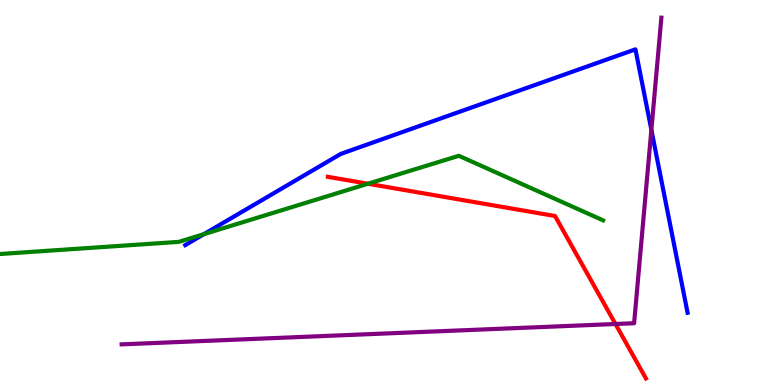[{'lines': ['blue', 'red'], 'intersections': []}, {'lines': ['green', 'red'], 'intersections': [{'x': 4.75, 'y': 5.23}]}, {'lines': ['purple', 'red'], 'intersections': [{'x': 7.94, 'y': 1.58}]}, {'lines': ['blue', 'green'], 'intersections': [{'x': 2.63, 'y': 3.92}]}, {'lines': ['blue', 'purple'], 'intersections': [{'x': 8.4, 'y': 6.63}]}, {'lines': ['green', 'purple'], 'intersections': []}]